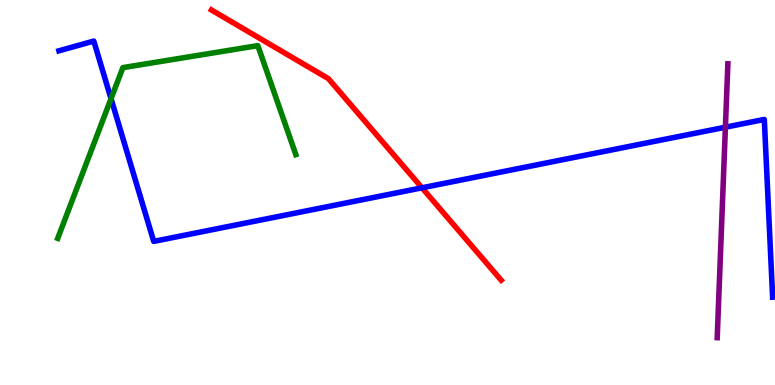[{'lines': ['blue', 'red'], 'intersections': [{'x': 5.44, 'y': 5.12}]}, {'lines': ['green', 'red'], 'intersections': []}, {'lines': ['purple', 'red'], 'intersections': []}, {'lines': ['blue', 'green'], 'intersections': [{'x': 1.43, 'y': 7.44}]}, {'lines': ['blue', 'purple'], 'intersections': [{'x': 9.36, 'y': 6.7}]}, {'lines': ['green', 'purple'], 'intersections': []}]